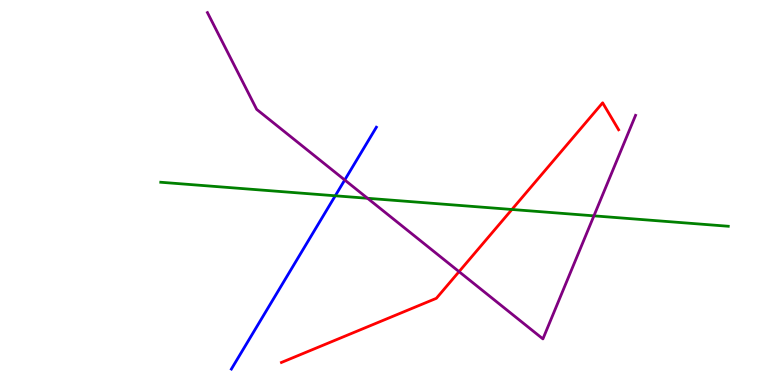[{'lines': ['blue', 'red'], 'intersections': []}, {'lines': ['green', 'red'], 'intersections': [{'x': 6.61, 'y': 4.56}]}, {'lines': ['purple', 'red'], 'intersections': [{'x': 5.92, 'y': 2.94}]}, {'lines': ['blue', 'green'], 'intersections': [{'x': 4.33, 'y': 4.91}]}, {'lines': ['blue', 'purple'], 'intersections': [{'x': 4.45, 'y': 5.32}]}, {'lines': ['green', 'purple'], 'intersections': [{'x': 4.74, 'y': 4.85}, {'x': 7.66, 'y': 4.39}]}]